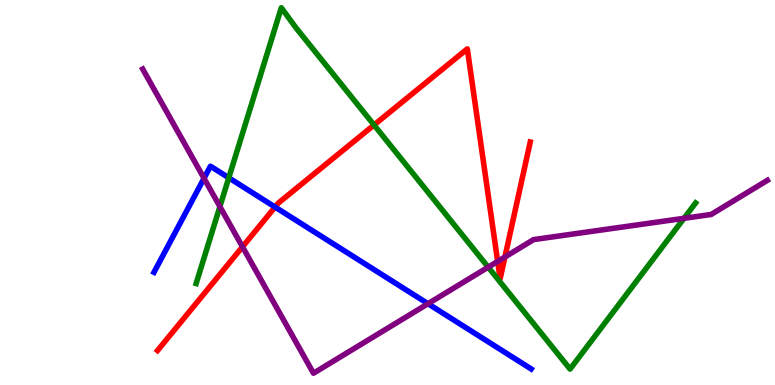[{'lines': ['blue', 'red'], 'intersections': [{'x': 3.55, 'y': 4.62}]}, {'lines': ['green', 'red'], 'intersections': [{'x': 4.83, 'y': 6.75}]}, {'lines': ['purple', 'red'], 'intersections': [{'x': 3.13, 'y': 3.59}, {'x': 6.42, 'y': 3.21}, {'x': 6.52, 'y': 3.32}]}, {'lines': ['blue', 'green'], 'intersections': [{'x': 2.95, 'y': 5.38}]}, {'lines': ['blue', 'purple'], 'intersections': [{'x': 2.63, 'y': 5.37}, {'x': 5.52, 'y': 2.11}]}, {'lines': ['green', 'purple'], 'intersections': [{'x': 2.84, 'y': 4.63}, {'x': 6.3, 'y': 3.06}, {'x': 8.83, 'y': 4.33}]}]